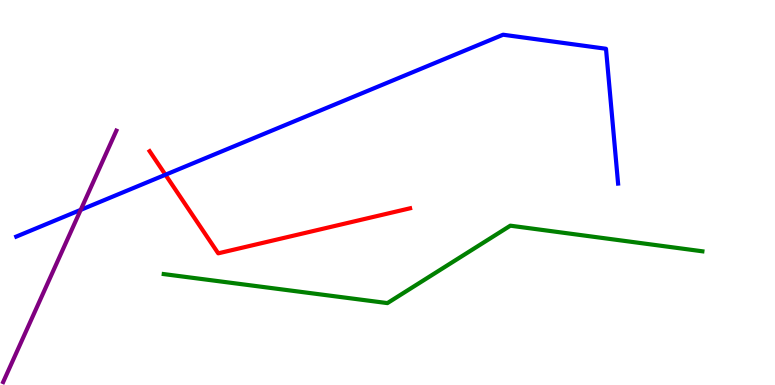[{'lines': ['blue', 'red'], 'intersections': [{'x': 2.13, 'y': 5.46}]}, {'lines': ['green', 'red'], 'intersections': []}, {'lines': ['purple', 'red'], 'intersections': []}, {'lines': ['blue', 'green'], 'intersections': []}, {'lines': ['blue', 'purple'], 'intersections': [{'x': 1.04, 'y': 4.55}]}, {'lines': ['green', 'purple'], 'intersections': []}]